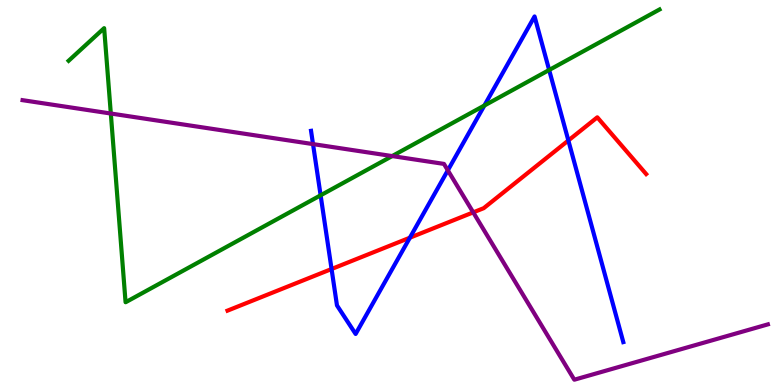[{'lines': ['blue', 'red'], 'intersections': [{'x': 4.28, 'y': 3.01}, {'x': 5.29, 'y': 3.83}, {'x': 7.33, 'y': 6.35}]}, {'lines': ['green', 'red'], 'intersections': []}, {'lines': ['purple', 'red'], 'intersections': [{'x': 6.11, 'y': 4.48}]}, {'lines': ['blue', 'green'], 'intersections': [{'x': 4.14, 'y': 4.93}, {'x': 6.25, 'y': 7.26}, {'x': 7.09, 'y': 8.18}]}, {'lines': ['blue', 'purple'], 'intersections': [{'x': 4.04, 'y': 6.26}, {'x': 5.78, 'y': 5.58}]}, {'lines': ['green', 'purple'], 'intersections': [{'x': 1.43, 'y': 7.05}, {'x': 5.06, 'y': 5.95}]}]